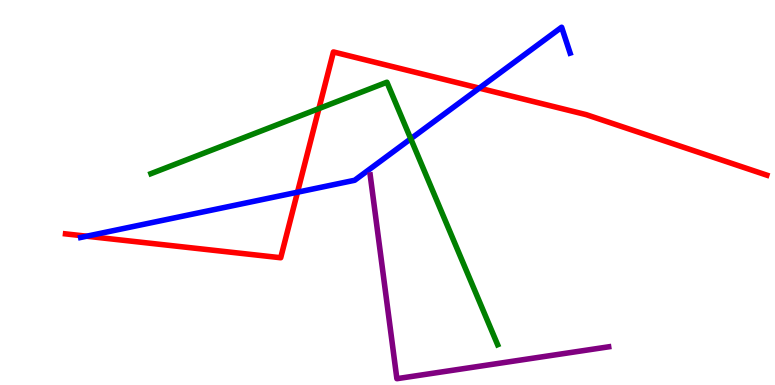[{'lines': ['blue', 'red'], 'intersections': [{'x': 1.12, 'y': 3.86}, {'x': 3.84, 'y': 5.01}, {'x': 6.18, 'y': 7.71}]}, {'lines': ['green', 'red'], 'intersections': [{'x': 4.12, 'y': 7.18}]}, {'lines': ['purple', 'red'], 'intersections': []}, {'lines': ['blue', 'green'], 'intersections': [{'x': 5.3, 'y': 6.4}]}, {'lines': ['blue', 'purple'], 'intersections': []}, {'lines': ['green', 'purple'], 'intersections': []}]